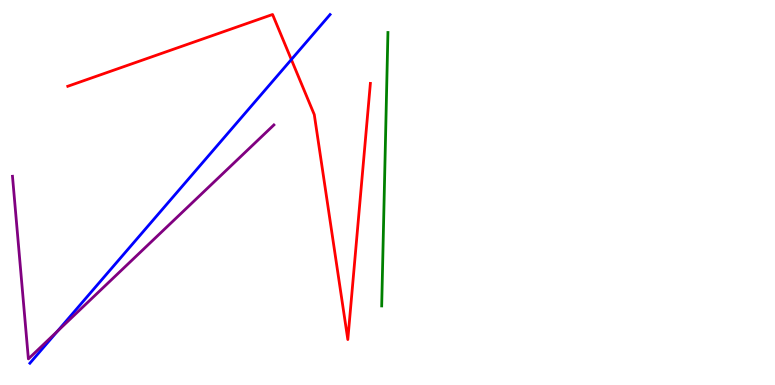[{'lines': ['blue', 'red'], 'intersections': [{'x': 3.76, 'y': 8.45}]}, {'lines': ['green', 'red'], 'intersections': []}, {'lines': ['purple', 'red'], 'intersections': []}, {'lines': ['blue', 'green'], 'intersections': []}, {'lines': ['blue', 'purple'], 'intersections': [{'x': 0.741, 'y': 1.4}]}, {'lines': ['green', 'purple'], 'intersections': []}]